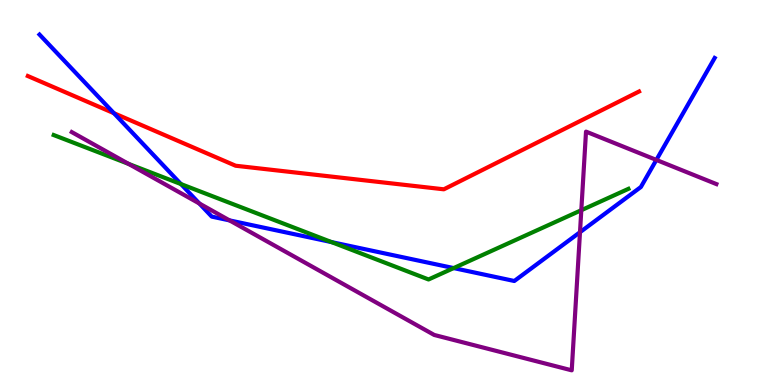[{'lines': ['blue', 'red'], 'intersections': [{'x': 1.47, 'y': 7.06}]}, {'lines': ['green', 'red'], 'intersections': []}, {'lines': ['purple', 'red'], 'intersections': []}, {'lines': ['blue', 'green'], 'intersections': [{'x': 2.34, 'y': 5.22}, {'x': 4.28, 'y': 3.71}, {'x': 5.85, 'y': 3.04}]}, {'lines': ['blue', 'purple'], 'intersections': [{'x': 2.57, 'y': 4.71}, {'x': 2.96, 'y': 4.28}, {'x': 7.48, 'y': 3.97}, {'x': 8.47, 'y': 5.85}]}, {'lines': ['green', 'purple'], 'intersections': [{'x': 1.66, 'y': 5.74}, {'x': 7.5, 'y': 4.54}]}]